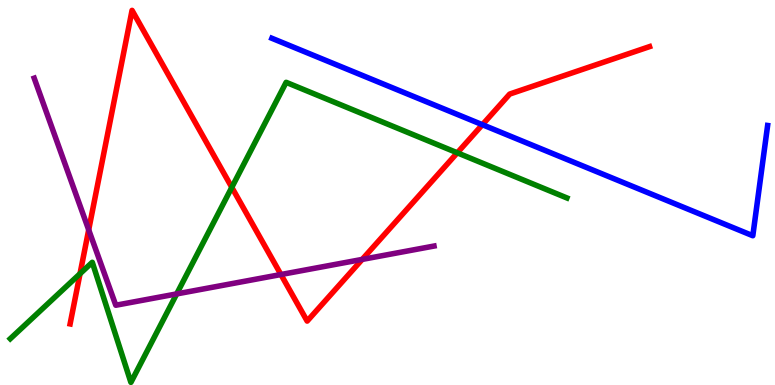[{'lines': ['blue', 'red'], 'intersections': [{'x': 6.22, 'y': 6.76}]}, {'lines': ['green', 'red'], 'intersections': [{'x': 1.03, 'y': 2.89}, {'x': 2.99, 'y': 5.13}, {'x': 5.9, 'y': 6.03}]}, {'lines': ['purple', 'red'], 'intersections': [{'x': 1.14, 'y': 4.03}, {'x': 3.62, 'y': 2.87}, {'x': 4.67, 'y': 3.26}]}, {'lines': ['blue', 'green'], 'intersections': []}, {'lines': ['blue', 'purple'], 'intersections': []}, {'lines': ['green', 'purple'], 'intersections': [{'x': 2.28, 'y': 2.37}]}]